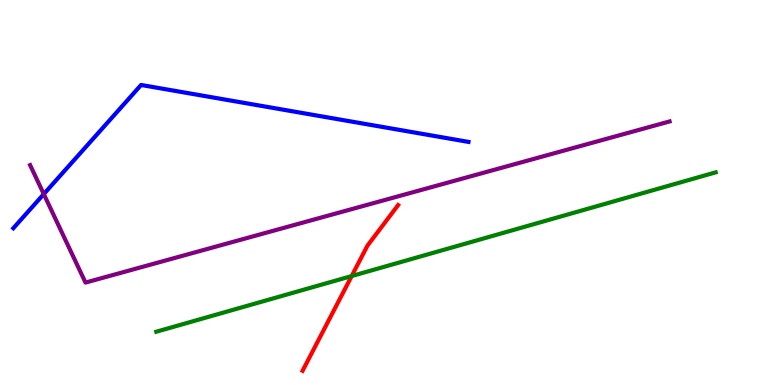[{'lines': ['blue', 'red'], 'intersections': []}, {'lines': ['green', 'red'], 'intersections': [{'x': 4.54, 'y': 2.83}]}, {'lines': ['purple', 'red'], 'intersections': []}, {'lines': ['blue', 'green'], 'intersections': []}, {'lines': ['blue', 'purple'], 'intersections': [{'x': 0.565, 'y': 4.96}]}, {'lines': ['green', 'purple'], 'intersections': []}]